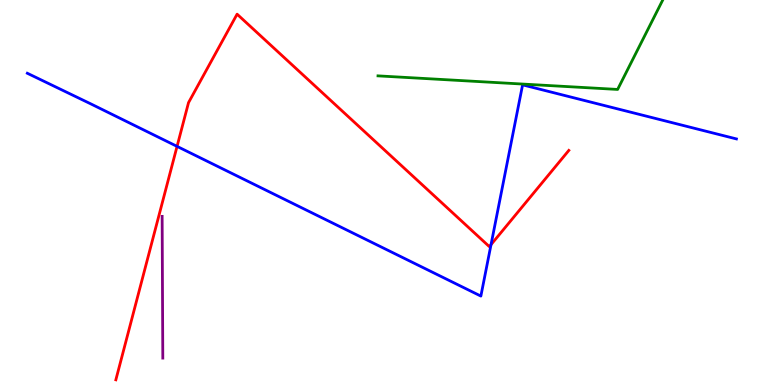[{'lines': ['blue', 'red'], 'intersections': [{'x': 2.28, 'y': 6.2}, {'x': 6.34, 'y': 3.65}]}, {'lines': ['green', 'red'], 'intersections': []}, {'lines': ['purple', 'red'], 'intersections': []}, {'lines': ['blue', 'green'], 'intersections': []}, {'lines': ['blue', 'purple'], 'intersections': []}, {'lines': ['green', 'purple'], 'intersections': []}]